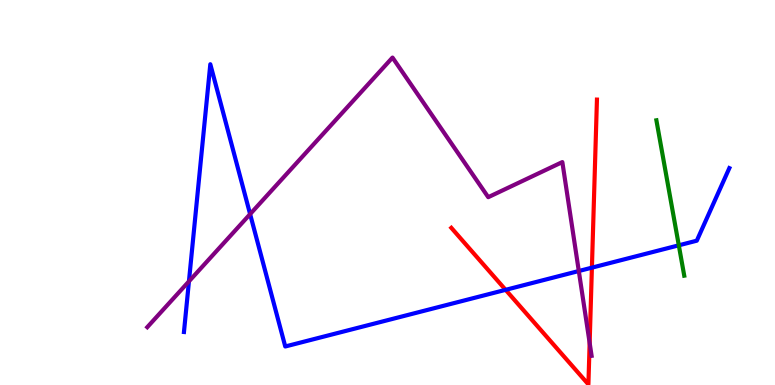[{'lines': ['blue', 'red'], 'intersections': [{'x': 6.52, 'y': 2.47}, {'x': 7.64, 'y': 3.05}]}, {'lines': ['green', 'red'], 'intersections': []}, {'lines': ['purple', 'red'], 'intersections': [{'x': 7.61, 'y': 1.09}]}, {'lines': ['blue', 'green'], 'intersections': [{'x': 8.76, 'y': 3.63}]}, {'lines': ['blue', 'purple'], 'intersections': [{'x': 2.44, 'y': 2.69}, {'x': 3.23, 'y': 4.44}, {'x': 7.47, 'y': 2.96}]}, {'lines': ['green', 'purple'], 'intersections': []}]